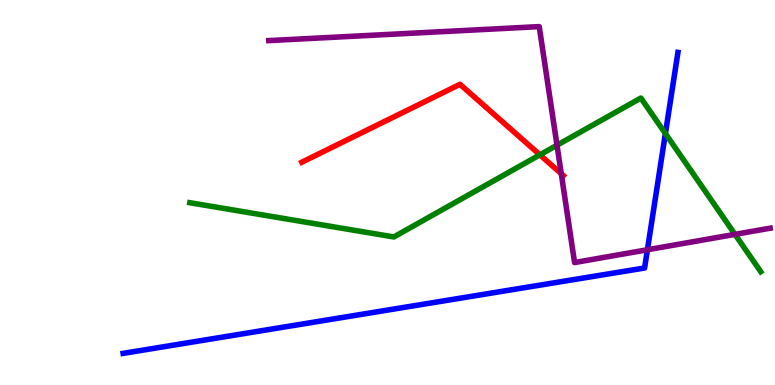[{'lines': ['blue', 'red'], 'intersections': []}, {'lines': ['green', 'red'], 'intersections': [{'x': 6.97, 'y': 5.98}]}, {'lines': ['purple', 'red'], 'intersections': [{'x': 7.24, 'y': 5.49}]}, {'lines': ['blue', 'green'], 'intersections': [{'x': 8.59, 'y': 6.53}]}, {'lines': ['blue', 'purple'], 'intersections': [{'x': 8.35, 'y': 3.51}]}, {'lines': ['green', 'purple'], 'intersections': [{'x': 7.19, 'y': 6.23}, {'x': 9.48, 'y': 3.91}]}]